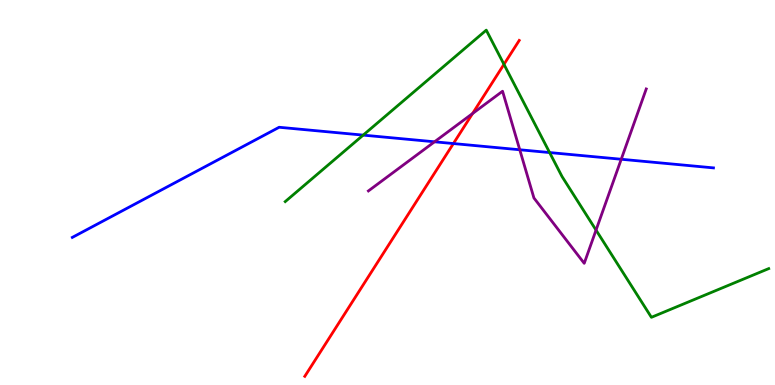[{'lines': ['blue', 'red'], 'intersections': [{'x': 5.85, 'y': 6.27}]}, {'lines': ['green', 'red'], 'intersections': [{'x': 6.5, 'y': 8.33}]}, {'lines': ['purple', 'red'], 'intersections': [{'x': 6.1, 'y': 7.05}]}, {'lines': ['blue', 'green'], 'intersections': [{'x': 4.69, 'y': 6.49}, {'x': 7.09, 'y': 6.04}]}, {'lines': ['blue', 'purple'], 'intersections': [{'x': 5.61, 'y': 6.32}, {'x': 6.71, 'y': 6.11}, {'x': 8.02, 'y': 5.86}]}, {'lines': ['green', 'purple'], 'intersections': [{'x': 7.69, 'y': 4.02}]}]